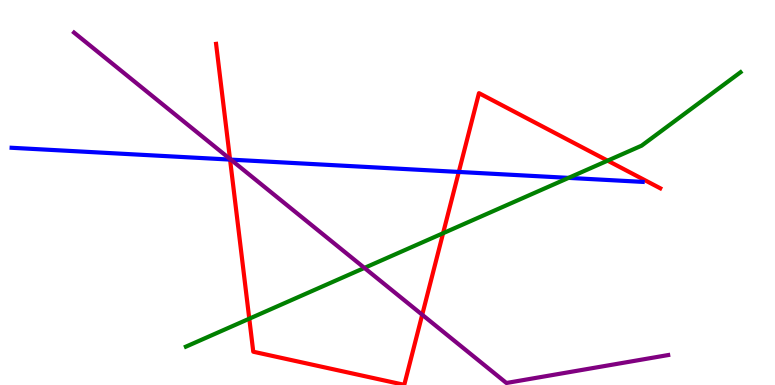[{'lines': ['blue', 'red'], 'intersections': [{'x': 2.97, 'y': 5.85}, {'x': 5.92, 'y': 5.53}]}, {'lines': ['green', 'red'], 'intersections': [{'x': 3.22, 'y': 1.72}, {'x': 5.72, 'y': 3.94}, {'x': 7.84, 'y': 5.83}]}, {'lines': ['purple', 'red'], 'intersections': [{'x': 2.97, 'y': 5.87}, {'x': 5.45, 'y': 1.82}]}, {'lines': ['blue', 'green'], 'intersections': [{'x': 7.34, 'y': 5.38}]}, {'lines': ['blue', 'purple'], 'intersections': [{'x': 2.98, 'y': 5.85}]}, {'lines': ['green', 'purple'], 'intersections': [{'x': 4.7, 'y': 3.04}]}]